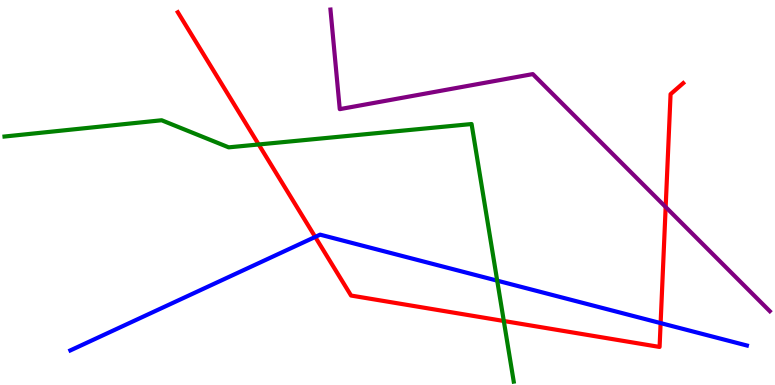[{'lines': ['blue', 'red'], 'intersections': [{'x': 4.07, 'y': 3.85}, {'x': 8.52, 'y': 1.61}]}, {'lines': ['green', 'red'], 'intersections': [{'x': 3.34, 'y': 6.25}, {'x': 6.5, 'y': 1.66}]}, {'lines': ['purple', 'red'], 'intersections': [{'x': 8.59, 'y': 4.62}]}, {'lines': ['blue', 'green'], 'intersections': [{'x': 6.42, 'y': 2.71}]}, {'lines': ['blue', 'purple'], 'intersections': []}, {'lines': ['green', 'purple'], 'intersections': []}]